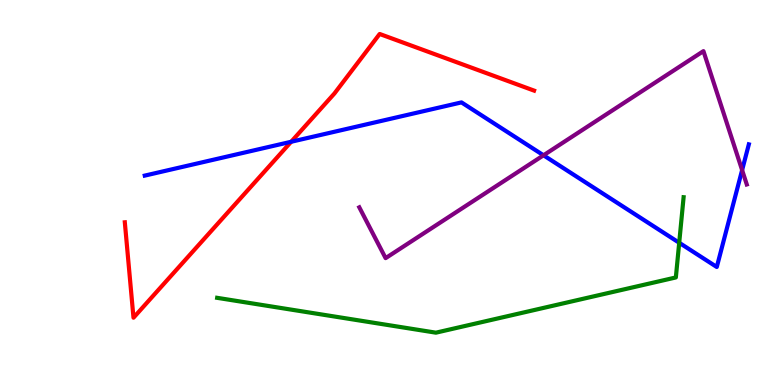[{'lines': ['blue', 'red'], 'intersections': [{'x': 3.76, 'y': 6.32}]}, {'lines': ['green', 'red'], 'intersections': []}, {'lines': ['purple', 'red'], 'intersections': []}, {'lines': ['blue', 'green'], 'intersections': [{'x': 8.76, 'y': 3.69}]}, {'lines': ['blue', 'purple'], 'intersections': [{'x': 7.01, 'y': 5.97}, {'x': 9.58, 'y': 5.58}]}, {'lines': ['green', 'purple'], 'intersections': []}]